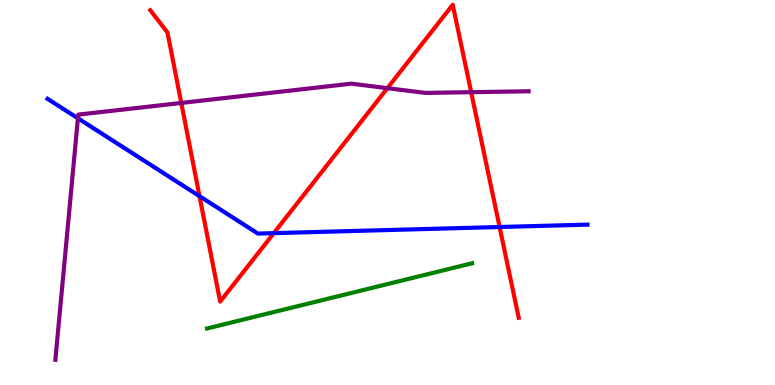[{'lines': ['blue', 'red'], 'intersections': [{'x': 2.57, 'y': 4.9}, {'x': 3.53, 'y': 3.94}, {'x': 6.45, 'y': 4.1}]}, {'lines': ['green', 'red'], 'intersections': []}, {'lines': ['purple', 'red'], 'intersections': [{'x': 2.34, 'y': 7.33}, {'x': 5.0, 'y': 7.71}, {'x': 6.08, 'y': 7.61}]}, {'lines': ['blue', 'green'], 'intersections': []}, {'lines': ['blue', 'purple'], 'intersections': [{'x': 1.01, 'y': 6.93}]}, {'lines': ['green', 'purple'], 'intersections': []}]